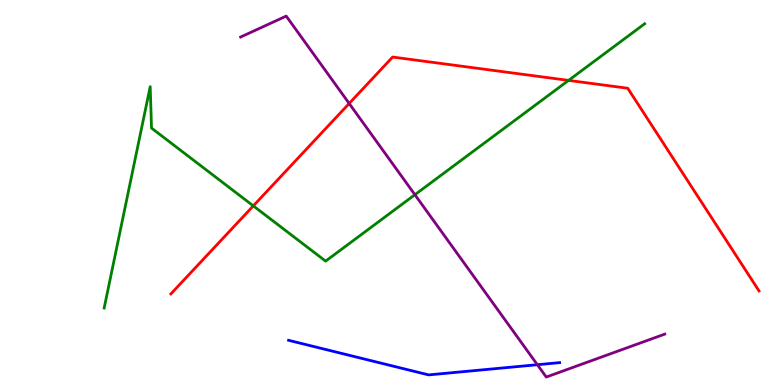[{'lines': ['blue', 'red'], 'intersections': []}, {'lines': ['green', 'red'], 'intersections': [{'x': 3.27, 'y': 4.65}, {'x': 7.34, 'y': 7.91}]}, {'lines': ['purple', 'red'], 'intersections': [{'x': 4.51, 'y': 7.31}]}, {'lines': ['blue', 'green'], 'intersections': []}, {'lines': ['blue', 'purple'], 'intersections': [{'x': 6.93, 'y': 0.527}]}, {'lines': ['green', 'purple'], 'intersections': [{'x': 5.35, 'y': 4.94}]}]